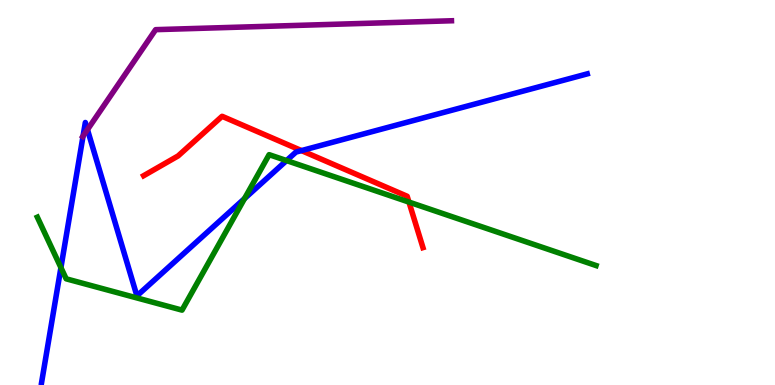[{'lines': ['blue', 'red'], 'intersections': [{'x': 3.89, 'y': 6.09}]}, {'lines': ['green', 'red'], 'intersections': [{'x': 5.28, 'y': 4.75}]}, {'lines': ['purple', 'red'], 'intersections': []}, {'lines': ['blue', 'green'], 'intersections': [{'x': 0.786, 'y': 3.05}, {'x': 3.16, 'y': 4.84}, {'x': 3.7, 'y': 5.83}]}, {'lines': ['blue', 'purple'], 'intersections': [{'x': 1.07, 'y': 6.46}, {'x': 1.13, 'y': 6.63}]}, {'lines': ['green', 'purple'], 'intersections': []}]